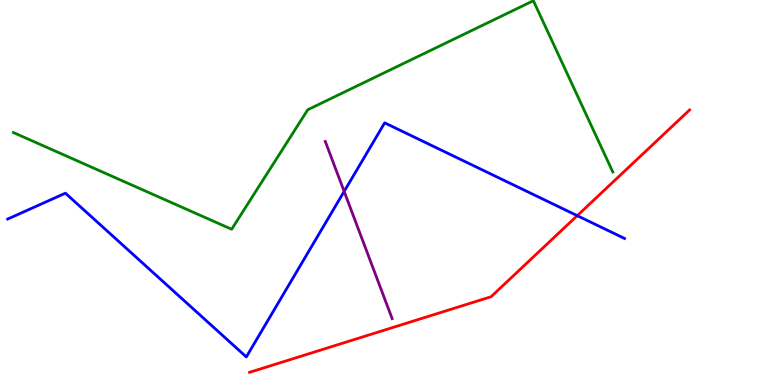[{'lines': ['blue', 'red'], 'intersections': [{'x': 7.45, 'y': 4.4}]}, {'lines': ['green', 'red'], 'intersections': []}, {'lines': ['purple', 'red'], 'intersections': []}, {'lines': ['blue', 'green'], 'intersections': []}, {'lines': ['blue', 'purple'], 'intersections': [{'x': 4.44, 'y': 5.03}]}, {'lines': ['green', 'purple'], 'intersections': []}]